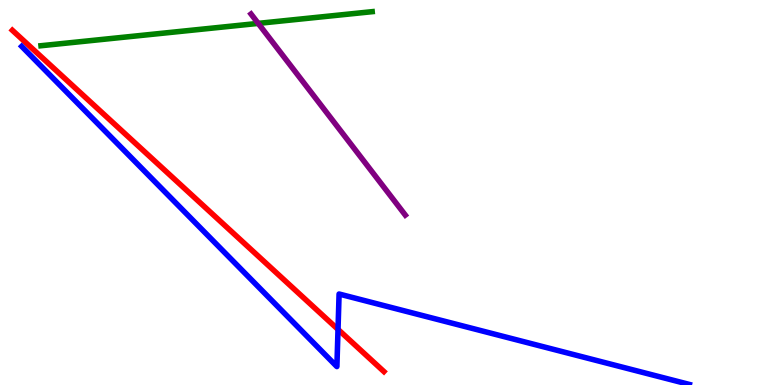[{'lines': ['blue', 'red'], 'intersections': [{'x': 4.36, 'y': 1.44}]}, {'lines': ['green', 'red'], 'intersections': []}, {'lines': ['purple', 'red'], 'intersections': []}, {'lines': ['blue', 'green'], 'intersections': []}, {'lines': ['blue', 'purple'], 'intersections': []}, {'lines': ['green', 'purple'], 'intersections': [{'x': 3.33, 'y': 9.39}]}]